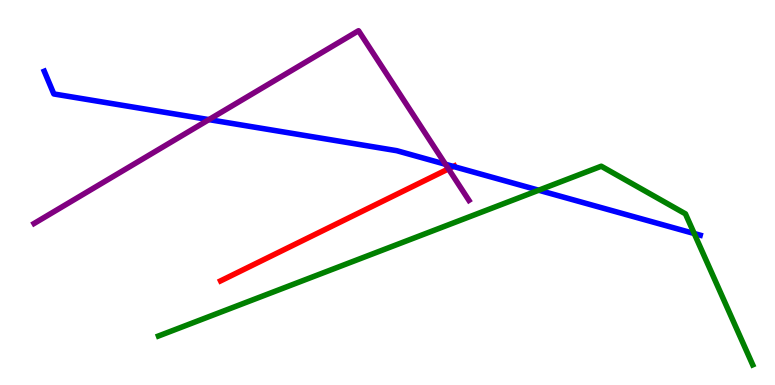[{'lines': ['blue', 'red'], 'intersections': [{'x': 5.85, 'y': 5.68}]}, {'lines': ['green', 'red'], 'intersections': []}, {'lines': ['purple', 'red'], 'intersections': [{'x': 5.79, 'y': 5.61}]}, {'lines': ['blue', 'green'], 'intersections': [{'x': 6.95, 'y': 5.06}, {'x': 8.96, 'y': 3.93}]}, {'lines': ['blue', 'purple'], 'intersections': [{'x': 2.7, 'y': 6.89}, {'x': 5.75, 'y': 5.73}]}, {'lines': ['green', 'purple'], 'intersections': []}]